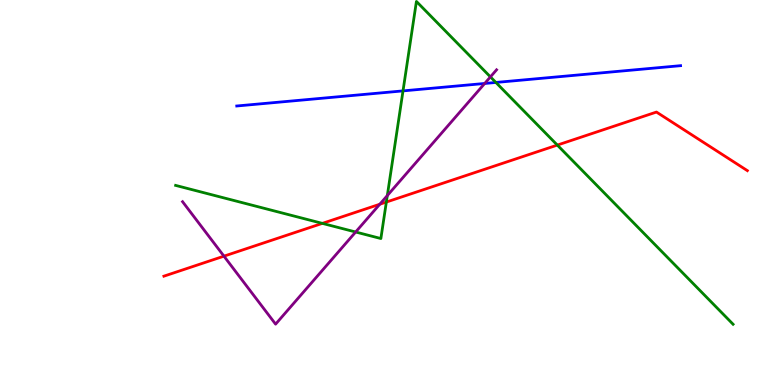[{'lines': ['blue', 'red'], 'intersections': []}, {'lines': ['green', 'red'], 'intersections': [{'x': 4.16, 'y': 4.2}, {'x': 4.99, 'y': 4.75}, {'x': 7.19, 'y': 6.23}]}, {'lines': ['purple', 'red'], 'intersections': [{'x': 2.89, 'y': 3.35}, {'x': 4.9, 'y': 4.7}]}, {'lines': ['blue', 'green'], 'intersections': [{'x': 5.2, 'y': 7.64}, {'x': 6.4, 'y': 7.86}]}, {'lines': ['blue', 'purple'], 'intersections': [{'x': 6.25, 'y': 7.83}]}, {'lines': ['green', 'purple'], 'intersections': [{'x': 4.59, 'y': 3.97}, {'x': 5.0, 'y': 4.92}, {'x': 6.33, 'y': 8.0}]}]